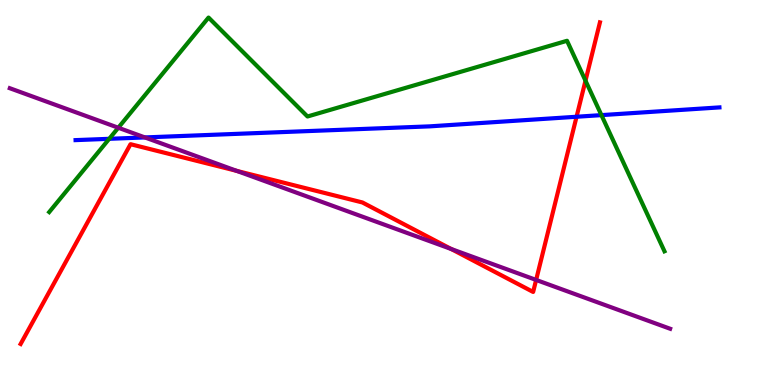[{'lines': ['blue', 'red'], 'intersections': [{'x': 7.44, 'y': 6.97}]}, {'lines': ['green', 'red'], 'intersections': [{'x': 7.55, 'y': 7.9}]}, {'lines': ['purple', 'red'], 'intersections': [{'x': 3.05, 'y': 5.56}, {'x': 5.82, 'y': 3.53}, {'x': 6.92, 'y': 2.73}]}, {'lines': ['blue', 'green'], 'intersections': [{'x': 1.41, 'y': 6.39}, {'x': 7.76, 'y': 7.01}]}, {'lines': ['blue', 'purple'], 'intersections': [{'x': 1.87, 'y': 6.43}]}, {'lines': ['green', 'purple'], 'intersections': [{'x': 1.53, 'y': 6.68}]}]